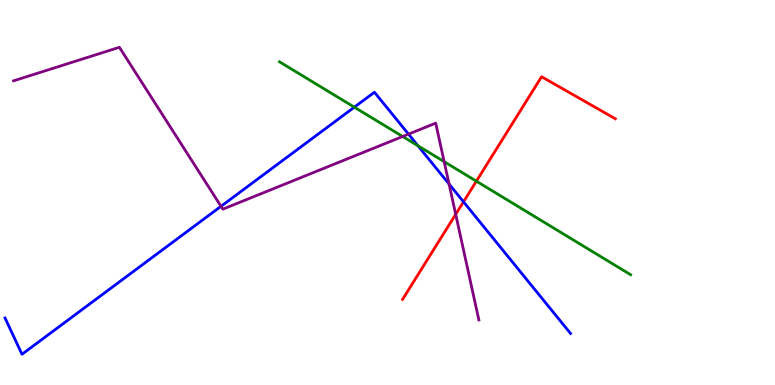[{'lines': ['blue', 'red'], 'intersections': [{'x': 5.98, 'y': 4.76}]}, {'lines': ['green', 'red'], 'intersections': [{'x': 6.15, 'y': 5.29}]}, {'lines': ['purple', 'red'], 'intersections': [{'x': 5.88, 'y': 4.43}]}, {'lines': ['blue', 'green'], 'intersections': [{'x': 4.57, 'y': 7.22}, {'x': 5.39, 'y': 6.21}]}, {'lines': ['blue', 'purple'], 'intersections': [{'x': 2.85, 'y': 4.64}, {'x': 5.27, 'y': 6.52}, {'x': 5.79, 'y': 5.22}]}, {'lines': ['green', 'purple'], 'intersections': [{'x': 5.2, 'y': 6.45}, {'x': 5.73, 'y': 5.8}]}]